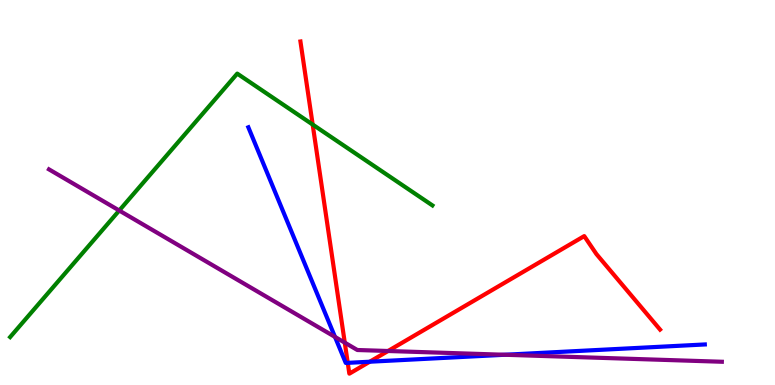[{'lines': ['blue', 'red'], 'intersections': [{'x': 4.49, 'y': 0.575}, {'x': 4.77, 'y': 0.605}]}, {'lines': ['green', 'red'], 'intersections': [{'x': 4.03, 'y': 6.77}]}, {'lines': ['purple', 'red'], 'intersections': [{'x': 4.45, 'y': 1.1}, {'x': 5.01, 'y': 0.883}]}, {'lines': ['blue', 'green'], 'intersections': []}, {'lines': ['blue', 'purple'], 'intersections': [{'x': 4.32, 'y': 1.25}, {'x': 6.51, 'y': 0.785}]}, {'lines': ['green', 'purple'], 'intersections': [{'x': 1.54, 'y': 4.53}]}]